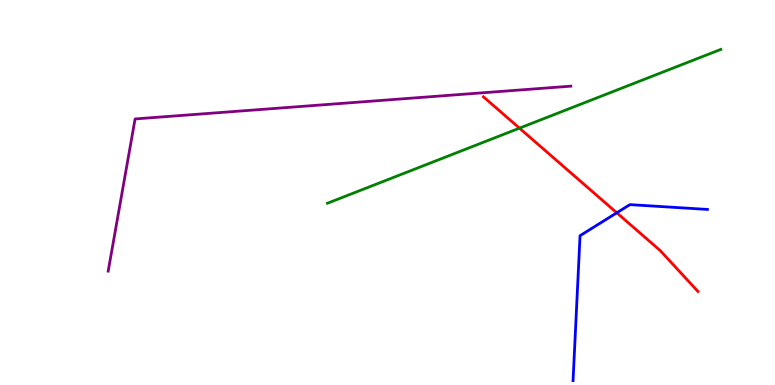[{'lines': ['blue', 'red'], 'intersections': [{'x': 7.96, 'y': 4.47}]}, {'lines': ['green', 'red'], 'intersections': [{'x': 6.7, 'y': 6.67}]}, {'lines': ['purple', 'red'], 'intersections': []}, {'lines': ['blue', 'green'], 'intersections': []}, {'lines': ['blue', 'purple'], 'intersections': []}, {'lines': ['green', 'purple'], 'intersections': []}]